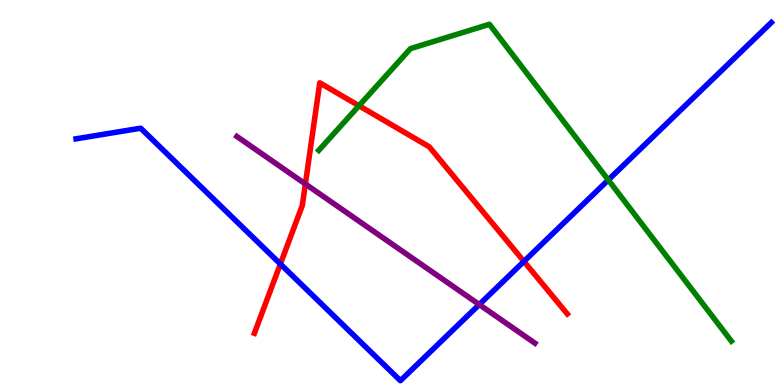[{'lines': ['blue', 'red'], 'intersections': [{'x': 3.62, 'y': 3.14}, {'x': 6.76, 'y': 3.21}]}, {'lines': ['green', 'red'], 'intersections': [{'x': 4.63, 'y': 7.25}]}, {'lines': ['purple', 'red'], 'intersections': [{'x': 3.94, 'y': 5.22}]}, {'lines': ['blue', 'green'], 'intersections': [{'x': 7.85, 'y': 5.33}]}, {'lines': ['blue', 'purple'], 'intersections': [{'x': 6.18, 'y': 2.09}]}, {'lines': ['green', 'purple'], 'intersections': []}]